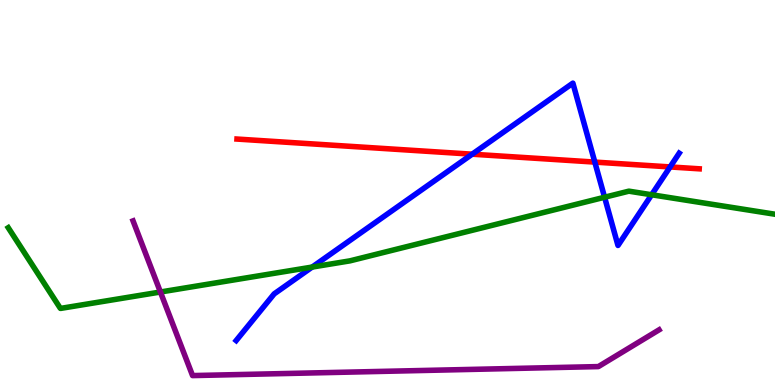[{'lines': ['blue', 'red'], 'intersections': [{'x': 6.09, 'y': 5.99}, {'x': 7.68, 'y': 5.79}, {'x': 8.65, 'y': 5.66}]}, {'lines': ['green', 'red'], 'intersections': []}, {'lines': ['purple', 'red'], 'intersections': []}, {'lines': ['blue', 'green'], 'intersections': [{'x': 4.03, 'y': 3.06}, {'x': 7.8, 'y': 4.88}, {'x': 8.41, 'y': 4.94}]}, {'lines': ['blue', 'purple'], 'intersections': []}, {'lines': ['green', 'purple'], 'intersections': [{'x': 2.07, 'y': 2.42}]}]